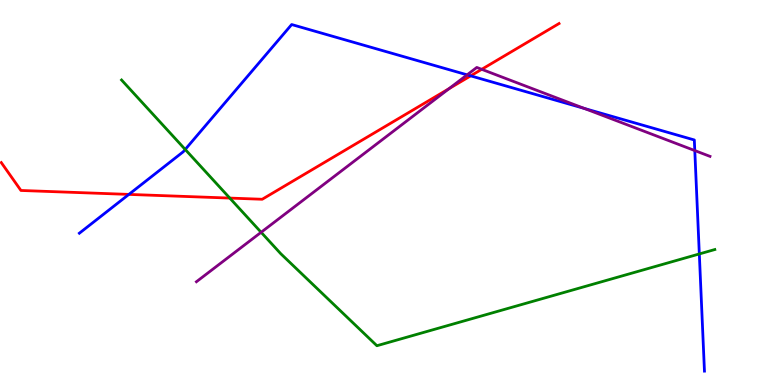[{'lines': ['blue', 'red'], 'intersections': [{'x': 1.66, 'y': 4.95}, {'x': 6.07, 'y': 8.03}]}, {'lines': ['green', 'red'], 'intersections': [{'x': 2.96, 'y': 4.86}]}, {'lines': ['purple', 'red'], 'intersections': [{'x': 5.79, 'y': 7.7}, {'x': 6.22, 'y': 8.2}]}, {'lines': ['blue', 'green'], 'intersections': [{'x': 2.39, 'y': 6.12}, {'x': 9.02, 'y': 3.4}]}, {'lines': ['blue', 'purple'], 'intersections': [{'x': 6.03, 'y': 8.06}, {'x': 7.54, 'y': 7.18}, {'x': 8.96, 'y': 6.09}]}, {'lines': ['green', 'purple'], 'intersections': [{'x': 3.37, 'y': 3.97}]}]